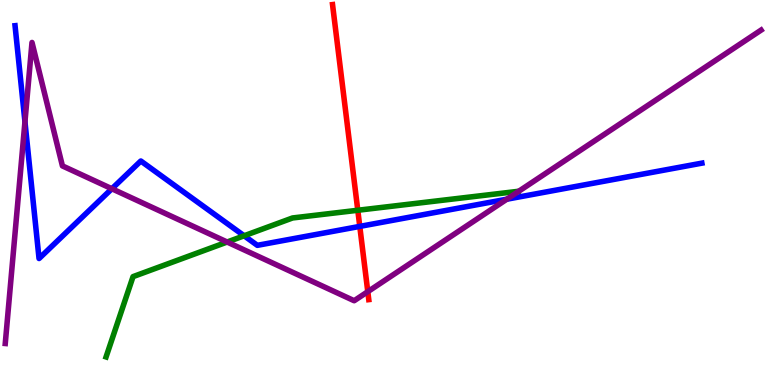[{'lines': ['blue', 'red'], 'intersections': [{'x': 4.64, 'y': 4.12}]}, {'lines': ['green', 'red'], 'intersections': [{'x': 4.62, 'y': 4.54}]}, {'lines': ['purple', 'red'], 'intersections': [{'x': 4.75, 'y': 2.42}]}, {'lines': ['blue', 'green'], 'intersections': [{'x': 3.15, 'y': 3.88}]}, {'lines': ['blue', 'purple'], 'intersections': [{'x': 0.322, 'y': 6.84}, {'x': 1.44, 'y': 5.1}, {'x': 6.54, 'y': 4.83}]}, {'lines': ['green', 'purple'], 'intersections': [{'x': 2.93, 'y': 3.71}]}]